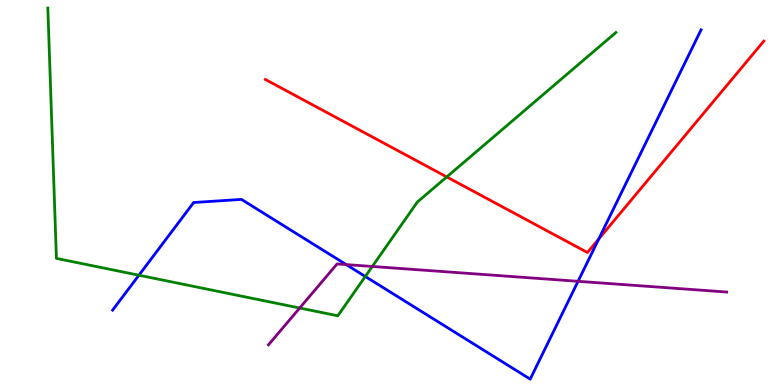[{'lines': ['blue', 'red'], 'intersections': [{'x': 7.73, 'y': 3.79}]}, {'lines': ['green', 'red'], 'intersections': [{'x': 5.76, 'y': 5.4}]}, {'lines': ['purple', 'red'], 'intersections': []}, {'lines': ['blue', 'green'], 'intersections': [{'x': 1.79, 'y': 2.85}, {'x': 4.71, 'y': 2.82}]}, {'lines': ['blue', 'purple'], 'intersections': [{'x': 4.47, 'y': 3.13}, {'x': 7.46, 'y': 2.69}]}, {'lines': ['green', 'purple'], 'intersections': [{'x': 3.87, 'y': 2.0}, {'x': 4.8, 'y': 3.08}]}]